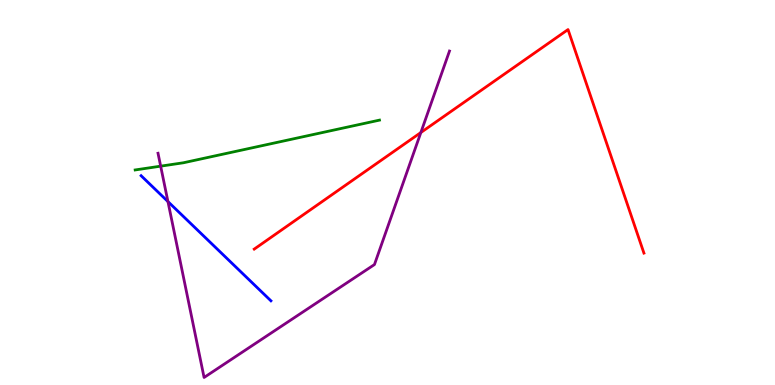[{'lines': ['blue', 'red'], 'intersections': []}, {'lines': ['green', 'red'], 'intersections': []}, {'lines': ['purple', 'red'], 'intersections': [{'x': 5.43, 'y': 6.56}]}, {'lines': ['blue', 'green'], 'intersections': []}, {'lines': ['blue', 'purple'], 'intersections': [{'x': 2.17, 'y': 4.76}]}, {'lines': ['green', 'purple'], 'intersections': [{'x': 2.07, 'y': 5.68}]}]